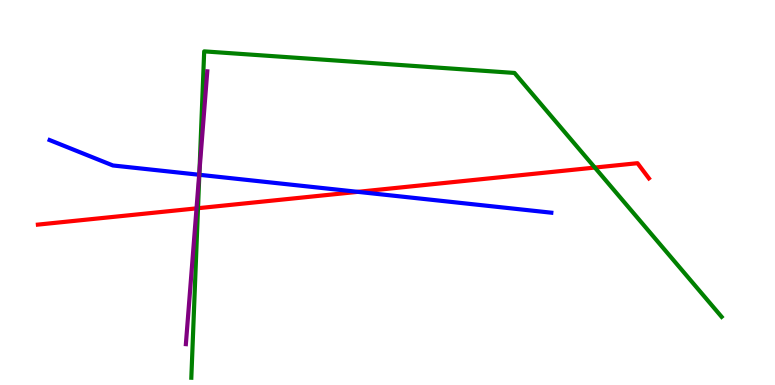[{'lines': ['blue', 'red'], 'intersections': [{'x': 4.62, 'y': 5.02}]}, {'lines': ['green', 'red'], 'intersections': [{'x': 2.55, 'y': 4.59}, {'x': 7.68, 'y': 5.65}]}, {'lines': ['purple', 'red'], 'intersections': [{'x': 2.54, 'y': 4.59}]}, {'lines': ['blue', 'green'], 'intersections': [{'x': 2.57, 'y': 5.46}]}, {'lines': ['blue', 'purple'], 'intersections': [{'x': 2.57, 'y': 5.46}]}, {'lines': ['green', 'purple'], 'intersections': [{'x': 2.57, 'y': 5.57}]}]